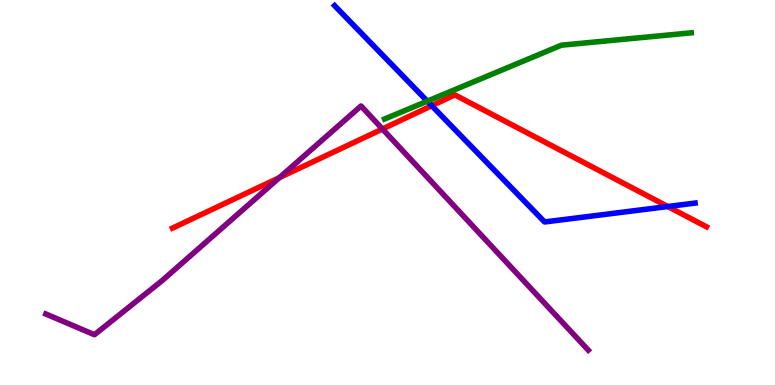[{'lines': ['blue', 'red'], 'intersections': [{'x': 5.57, 'y': 7.25}, {'x': 8.62, 'y': 4.64}]}, {'lines': ['green', 'red'], 'intersections': []}, {'lines': ['purple', 'red'], 'intersections': [{'x': 3.61, 'y': 5.39}, {'x': 4.93, 'y': 6.65}]}, {'lines': ['blue', 'green'], 'intersections': [{'x': 5.51, 'y': 7.37}]}, {'lines': ['blue', 'purple'], 'intersections': []}, {'lines': ['green', 'purple'], 'intersections': []}]